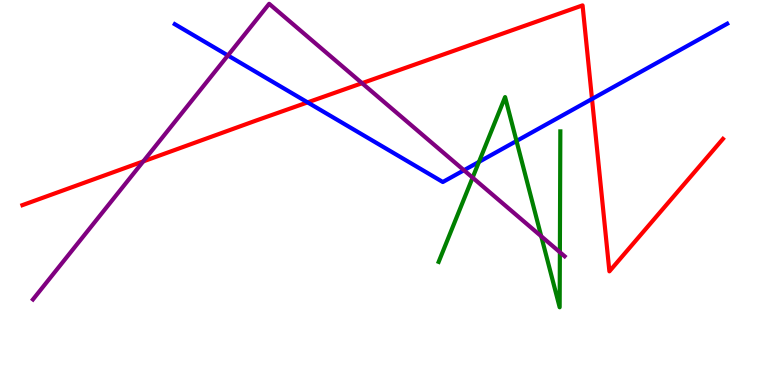[{'lines': ['blue', 'red'], 'intersections': [{'x': 3.97, 'y': 7.34}, {'x': 7.64, 'y': 7.43}]}, {'lines': ['green', 'red'], 'intersections': []}, {'lines': ['purple', 'red'], 'intersections': [{'x': 1.85, 'y': 5.81}, {'x': 4.67, 'y': 7.84}]}, {'lines': ['blue', 'green'], 'intersections': [{'x': 6.18, 'y': 5.8}, {'x': 6.66, 'y': 6.34}]}, {'lines': ['blue', 'purple'], 'intersections': [{'x': 2.94, 'y': 8.56}, {'x': 5.99, 'y': 5.58}]}, {'lines': ['green', 'purple'], 'intersections': [{'x': 6.1, 'y': 5.39}, {'x': 6.98, 'y': 3.86}, {'x': 7.22, 'y': 3.45}]}]